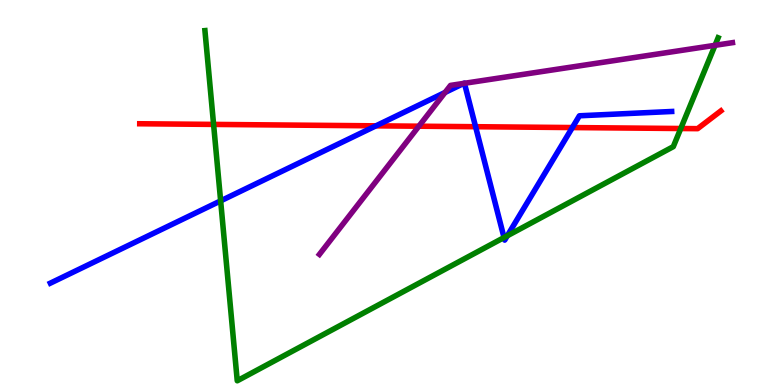[{'lines': ['blue', 'red'], 'intersections': [{'x': 4.85, 'y': 6.73}, {'x': 6.14, 'y': 6.71}, {'x': 7.39, 'y': 6.69}]}, {'lines': ['green', 'red'], 'intersections': [{'x': 2.76, 'y': 6.77}, {'x': 8.78, 'y': 6.66}]}, {'lines': ['purple', 'red'], 'intersections': [{'x': 5.4, 'y': 6.72}]}, {'lines': ['blue', 'green'], 'intersections': [{'x': 2.85, 'y': 4.78}, {'x': 6.5, 'y': 3.83}, {'x': 6.55, 'y': 3.88}]}, {'lines': ['blue', 'purple'], 'intersections': [{'x': 5.74, 'y': 7.6}, {'x': 5.98, 'y': 7.83}, {'x': 5.99, 'y': 7.84}]}, {'lines': ['green', 'purple'], 'intersections': [{'x': 9.23, 'y': 8.82}]}]